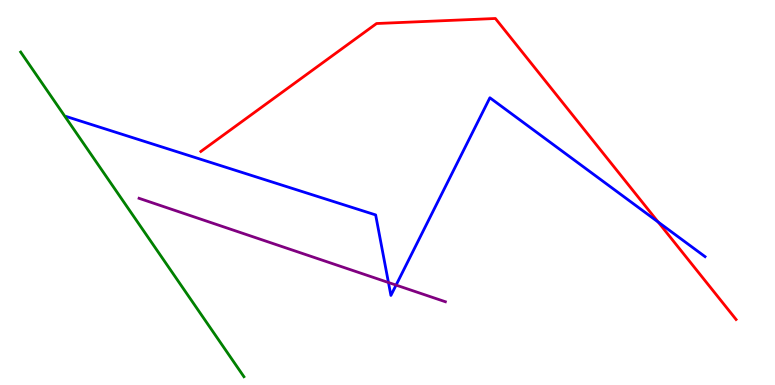[{'lines': ['blue', 'red'], 'intersections': [{'x': 8.49, 'y': 4.23}]}, {'lines': ['green', 'red'], 'intersections': []}, {'lines': ['purple', 'red'], 'intersections': []}, {'lines': ['blue', 'green'], 'intersections': []}, {'lines': ['blue', 'purple'], 'intersections': [{'x': 5.01, 'y': 2.66}, {'x': 5.11, 'y': 2.6}]}, {'lines': ['green', 'purple'], 'intersections': []}]